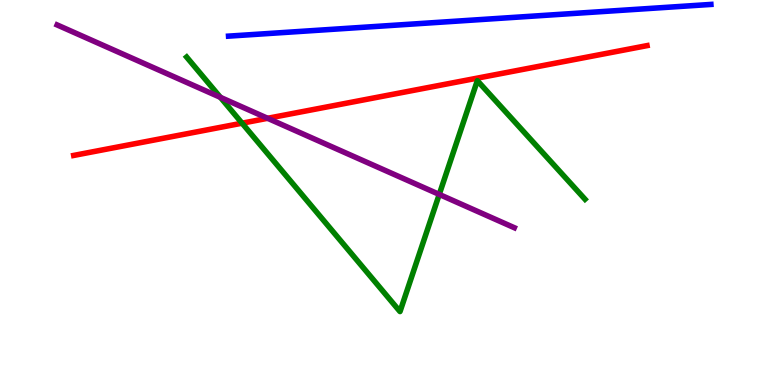[{'lines': ['blue', 'red'], 'intersections': []}, {'lines': ['green', 'red'], 'intersections': [{'x': 3.12, 'y': 6.8}]}, {'lines': ['purple', 'red'], 'intersections': [{'x': 3.45, 'y': 6.93}]}, {'lines': ['blue', 'green'], 'intersections': []}, {'lines': ['blue', 'purple'], 'intersections': []}, {'lines': ['green', 'purple'], 'intersections': [{'x': 2.84, 'y': 7.47}, {'x': 5.67, 'y': 4.95}]}]